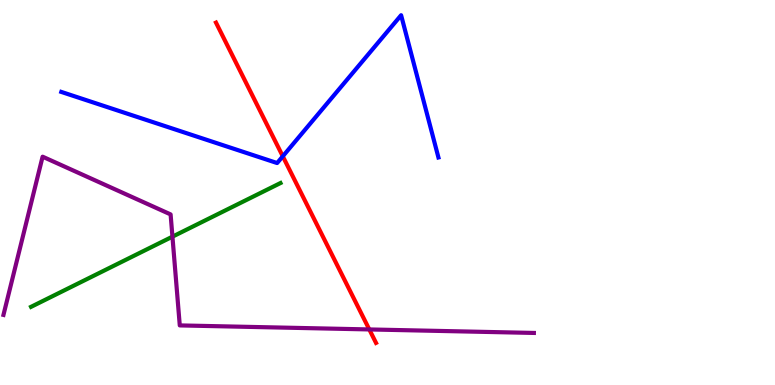[{'lines': ['blue', 'red'], 'intersections': [{'x': 3.65, 'y': 5.94}]}, {'lines': ['green', 'red'], 'intersections': []}, {'lines': ['purple', 'red'], 'intersections': [{'x': 4.77, 'y': 1.44}]}, {'lines': ['blue', 'green'], 'intersections': []}, {'lines': ['blue', 'purple'], 'intersections': []}, {'lines': ['green', 'purple'], 'intersections': [{'x': 2.23, 'y': 3.85}]}]